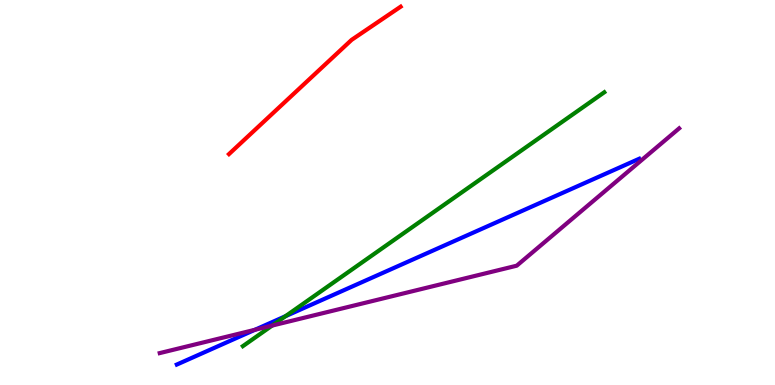[{'lines': ['blue', 'red'], 'intersections': []}, {'lines': ['green', 'red'], 'intersections': []}, {'lines': ['purple', 'red'], 'intersections': []}, {'lines': ['blue', 'green'], 'intersections': [{'x': 3.68, 'y': 1.79}]}, {'lines': ['blue', 'purple'], 'intersections': [{'x': 3.29, 'y': 1.43}]}, {'lines': ['green', 'purple'], 'intersections': [{'x': 3.51, 'y': 1.54}]}]